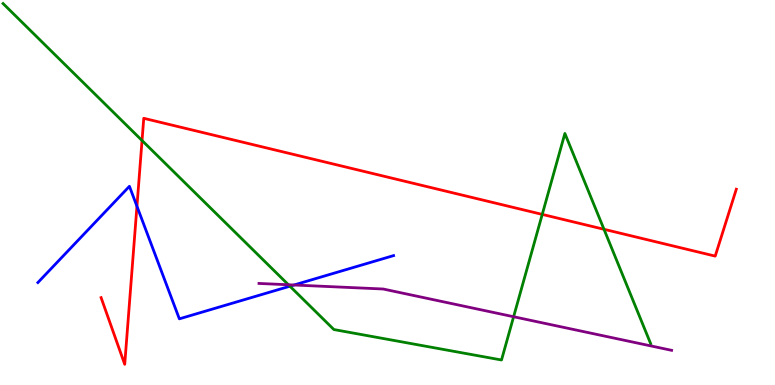[{'lines': ['blue', 'red'], 'intersections': [{'x': 1.77, 'y': 4.64}]}, {'lines': ['green', 'red'], 'intersections': [{'x': 1.83, 'y': 6.35}, {'x': 7.0, 'y': 4.43}, {'x': 7.79, 'y': 4.04}]}, {'lines': ['purple', 'red'], 'intersections': []}, {'lines': ['blue', 'green'], 'intersections': [{'x': 3.74, 'y': 2.57}]}, {'lines': ['blue', 'purple'], 'intersections': [{'x': 3.79, 'y': 2.6}]}, {'lines': ['green', 'purple'], 'intersections': [{'x': 3.72, 'y': 2.6}, {'x': 6.63, 'y': 1.77}]}]